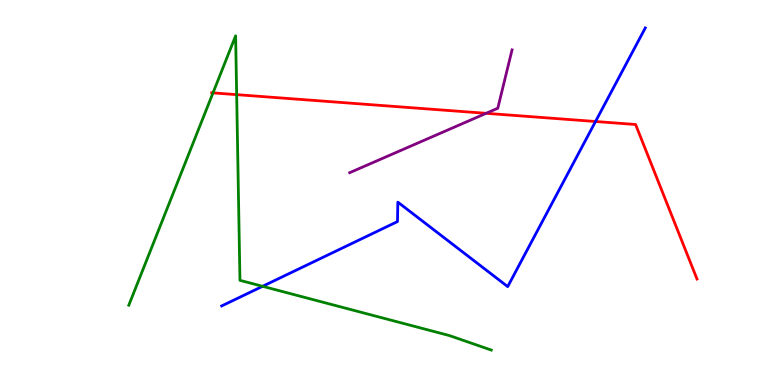[{'lines': ['blue', 'red'], 'intersections': [{'x': 7.68, 'y': 6.84}]}, {'lines': ['green', 'red'], 'intersections': [{'x': 2.75, 'y': 7.59}, {'x': 3.05, 'y': 7.54}]}, {'lines': ['purple', 'red'], 'intersections': [{'x': 6.27, 'y': 7.06}]}, {'lines': ['blue', 'green'], 'intersections': [{'x': 3.39, 'y': 2.56}]}, {'lines': ['blue', 'purple'], 'intersections': []}, {'lines': ['green', 'purple'], 'intersections': []}]